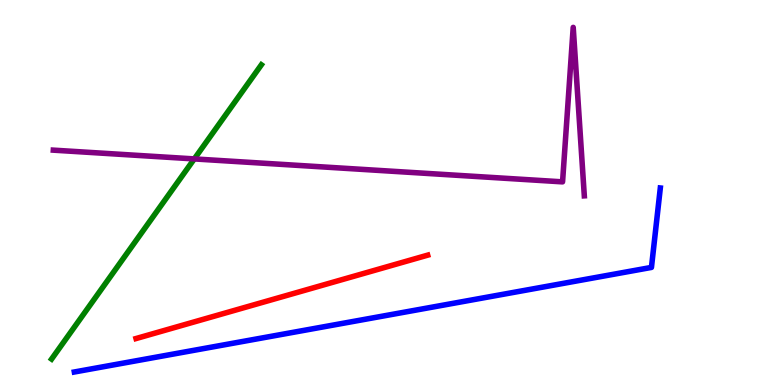[{'lines': ['blue', 'red'], 'intersections': []}, {'lines': ['green', 'red'], 'intersections': []}, {'lines': ['purple', 'red'], 'intersections': []}, {'lines': ['blue', 'green'], 'intersections': []}, {'lines': ['blue', 'purple'], 'intersections': []}, {'lines': ['green', 'purple'], 'intersections': [{'x': 2.51, 'y': 5.87}]}]